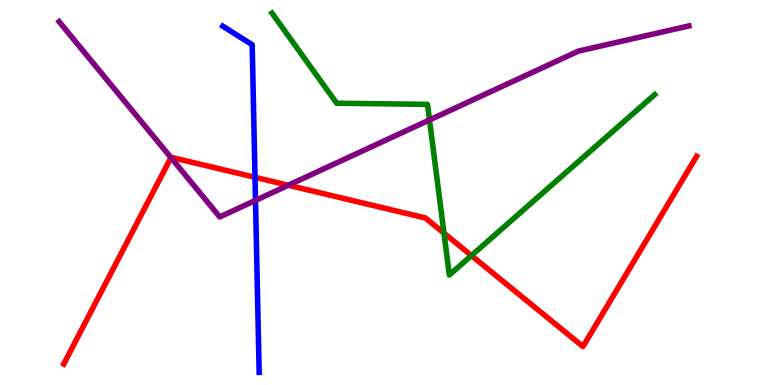[{'lines': ['blue', 'red'], 'intersections': [{'x': 3.29, 'y': 5.39}]}, {'lines': ['green', 'red'], 'intersections': [{'x': 5.73, 'y': 3.94}, {'x': 6.08, 'y': 3.36}]}, {'lines': ['purple', 'red'], 'intersections': [{'x': 2.21, 'y': 5.91}, {'x': 3.72, 'y': 5.19}]}, {'lines': ['blue', 'green'], 'intersections': []}, {'lines': ['blue', 'purple'], 'intersections': [{'x': 3.3, 'y': 4.79}]}, {'lines': ['green', 'purple'], 'intersections': [{'x': 5.54, 'y': 6.88}]}]